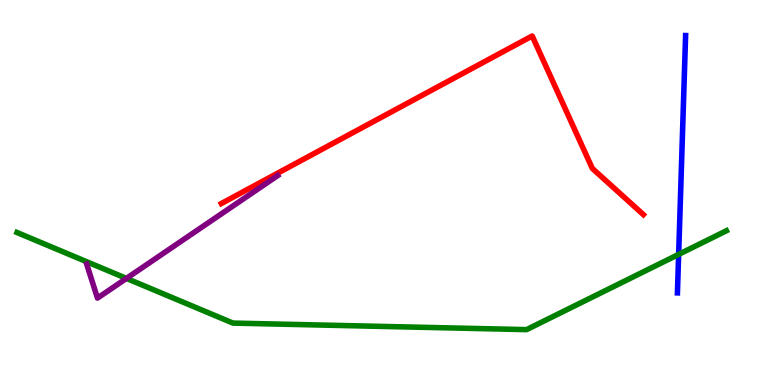[{'lines': ['blue', 'red'], 'intersections': []}, {'lines': ['green', 'red'], 'intersections': []}, {'lines': ['purple', 'red'], 'intersections': []}, {'lines': ['blue', 'green'], 'intersections': [{'x': 8.76, 'y': 3.39}]}, {'lines': ['blue', 'purple'], 'intersections': []}, {'lines': ['green', 'purple'], 'intersections': [{'x': 1.63, 'y': 2.77}]}]